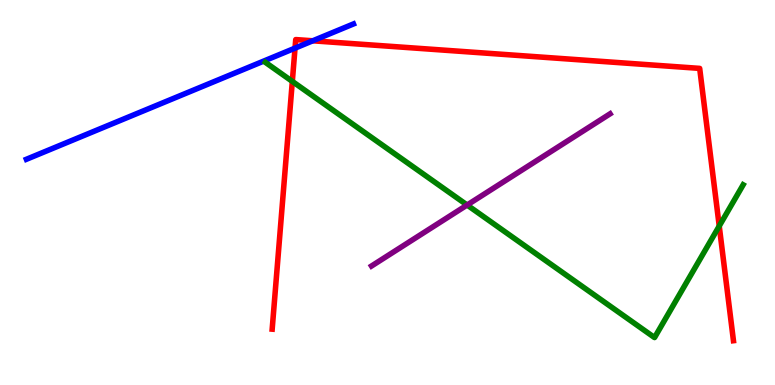[{'lines': ['blue', 'red'], 'intersections': [{'x': 3.81, 'y': 8.75}, {'x': 4.04, 'y': 8.94}]}, {'lines': ['green', 'red'], 'intersections': [{'x': 3.77, 'y': 7.89}, {'x': 9.28, 'y': 4.13}]}, {'lines': ['purple', 'red'], 'intersections': []}, {'lines': ['blue', 'green'], 'intersections': []}, {'lines': ['blue', 'purple'], 'intersections': []}, {'lines': ['green', 'purple'], 'intersections': [{'x': 6.03, 'y': 4.67}]}]